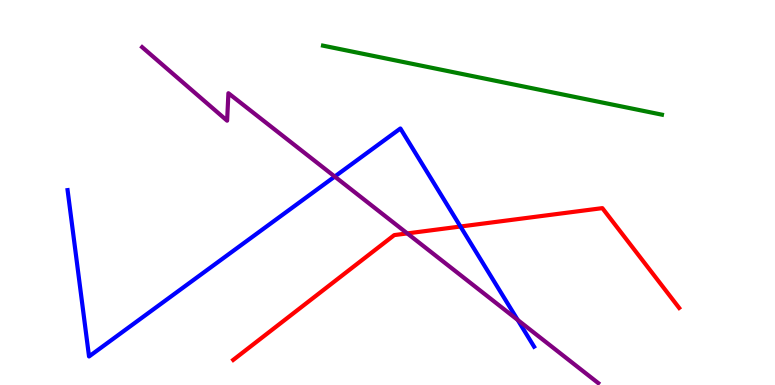[{'lines': ['blue', 'red'], 'intersections': [{'x': 5.94, 'y': 4.12}]}, {'lines': ['green', 'red'], 'intersections': []}, {'lines': ['purple', 'red'], 'intersections': [{'x': 5.26, 'y': 3.94}]}, {'lines': ['blue', 'green'], 'intersections': []}, {'lines': ['blue', 'purple'], 'intersections': [{'x': 4.32, 'y': 5.41}, {'x': 6.68, 'y': 1.69}]}, {'lines': ['green', 'purple'], 'intersections': []}]